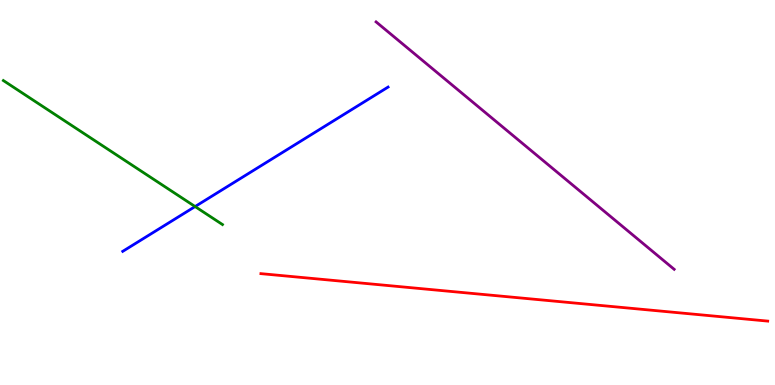[{'lines': ['blue', 'red'], 'intersections': []}, {'lines': ['green', 'red'], 'intersections': []}, {'lines': ['purple', 'red'], 'intersections': []}, {'lines': ['blue', 'green'], 'intersections': [{'x': 2.52, 'y': 4.64}]}, {'lines': ['blue', 'purple'], 'intersections': []}, {'lines': ['green', 'purple'], 'intersections': []}]